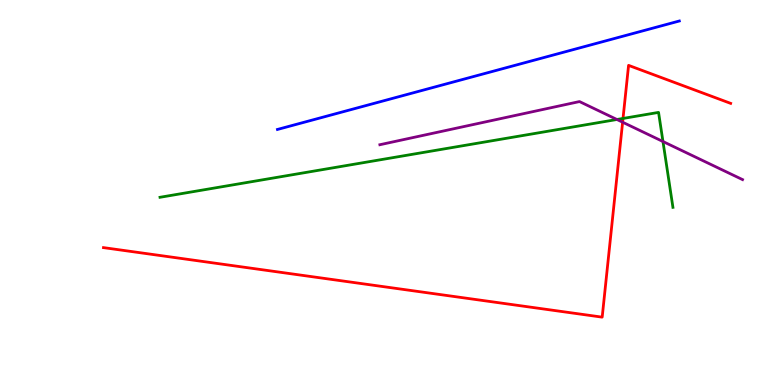[{'lines': ['blue', 'red'], 'intersections': []}, {'lines': ['green', 'red'], 'intersections': [{'x': 8.04, 'y': 6.92}]}, {'lines': ['purple', 'red'], 'intersections': [{'x': 8.03, 'y': 6.83}]}, {'lines': ['blue', 'green'], 'intersections': []}, {'lines': ['blue', 'purple'], 'intersections': []}, {'lines': ['green', 'purple'], 'intersections': [{'x': 7.96, 'y': 6.9}, {'x': 8.55, 'y': 6.32}]}]